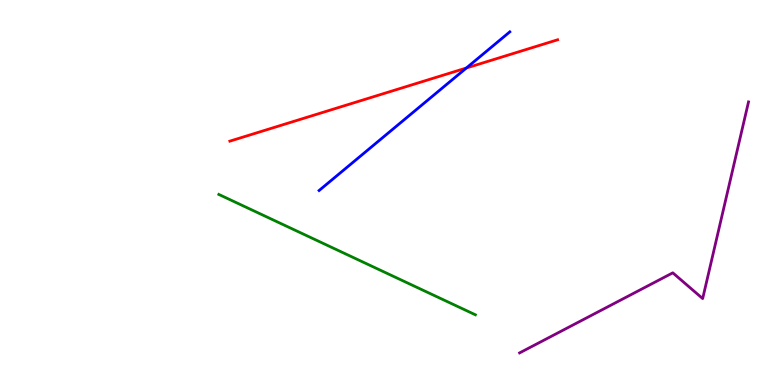[{'lines': ['blue', 'red'], 'intersections': [{'x': 6.02, 'y': 8.23}]}, {'lines': ['green', 'red'], 'intersections': []}, {'lines': ['purple', 'red'], 'intersections': []}, {'lines': ['blue', 'green'], 'intersections': []}, {'lines': ['blue', 'purple'], 'intersections': []}, {'lines': ['green', 'purple'], 'intersections': []}]